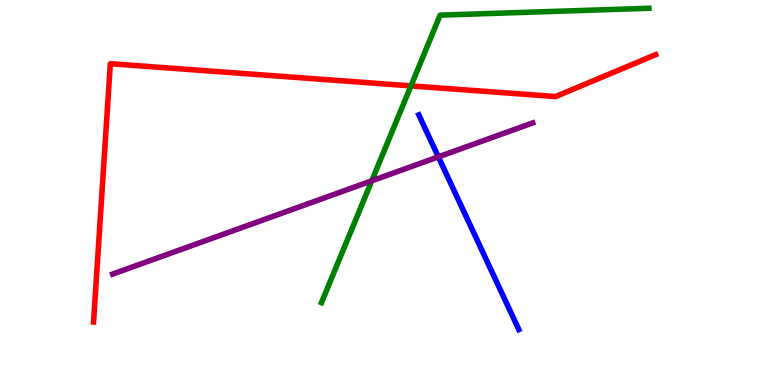[{'lines': ['blue', 'red'], 'intersections': []}, {'lines': ['green', 'red'], 'intersections': [{'x': 5.3, 'y': 7.77}]}, {'lines': ['purple', 'red'], 'intersections': []}, {'lines': ['blue', 'green'], 'intersections': []}, {'lines': ['blue', 'purple'], 'intersections': [{'x': 5.66, 'y': 5.93}]}, {'lines': ['green', 'purple'], 'intersections': [{'x': 4.8, 'y': 5.3}]}]